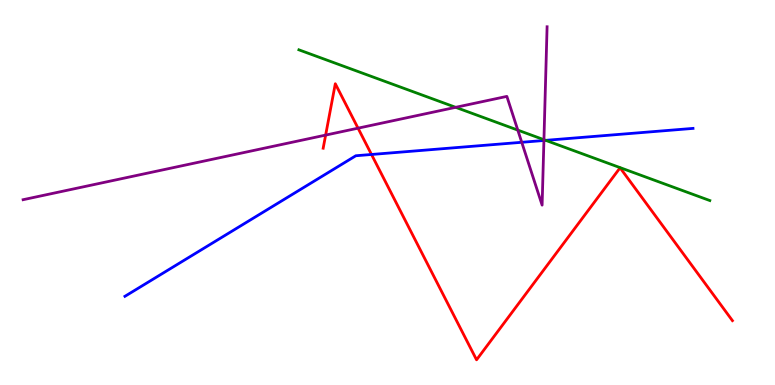[{'lines': ['blue', 'red'], 'intersections': [{'x': 4.79, 'y': 5.99}]}, {'lines': ['green', 'red'], 'intersections': []}, {'lines': ['purple', 'red'], 'intersections': [{'x': 4.2, 'y': 6.49}, {'x': 4.62, 'y': 6.67}]}, {'lines': ['blue', 'green'], 'intersections': [{'x': 7.04, 'y': 6.35}]}, {'lines': ['blue', 'purple'], 'intersections': [{'x': 6.73, 'y': 6.3}, {'x': 7.02, 'y': 6.35}]}, {'lines': ['green', 'purple'], 'intersections': [{'x': 5.88, 'y': 7.21}, {'x': 6.68, 'y': 6.62}, {'x': 7.02, 'y': 6.37}]}]